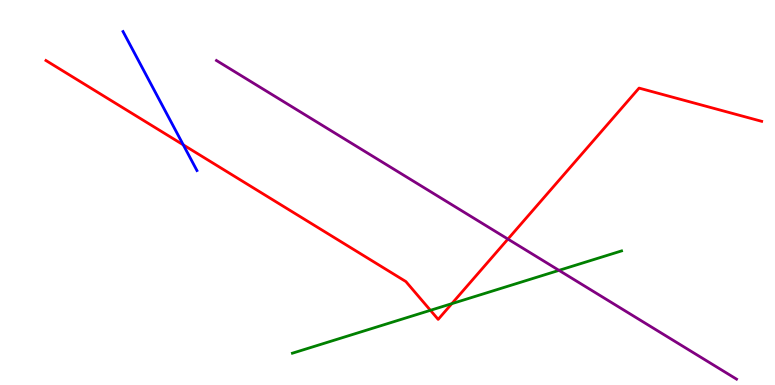[{'lines': ['blue', 'red'], 'intersections': [{'x': 2.36, 'y': 6.24}]}, {'lines': ['green', 'red'], 'intersections': [{'x': 5.55, 'y': 1.94}, {'x': 5.83, 'y': 2.11}]}, {'lines': ['purple', 'red'], 'intersections': [{'x': 6.55, 'y': 3.79}]}, {'lines': ['blue', 'green'], 'intersections': []}, {'lines': ['blue', 'purple'], 'intersections': []}, {'lines': ['green', 'purple'], 'intersections': [{'x': 7.21, 'y': 2.98}]}]